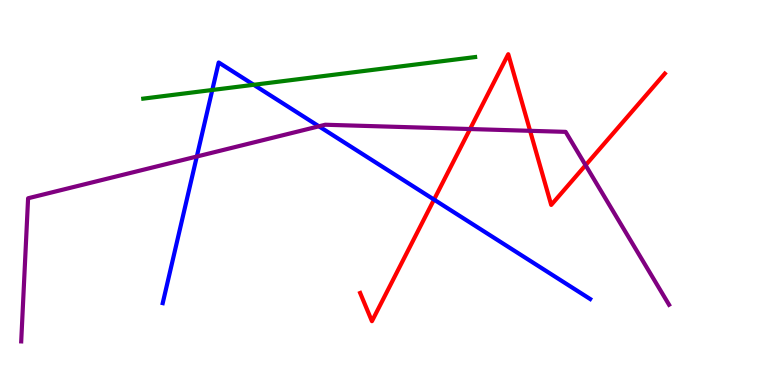[{'lines': ['blue', 'red'], 'intersections': [{'x': 5.6, 'y': 4.82}]}, {'lines': ['green', 'red'], 'intersections': []}, {'lines': ['purple', 'red'], 'intersections': [{'x': 6.07, 'y': 6.65}, {'x': 6.84, 'y': 6.6}, {'x': 7.56, 'y': 5.71}]}, {'lines': ['blue', 'green'], 'intersections': [{'x': 2.74, 'y': 7.66}, {'x': 3.27, 'y': 7.8}]}, {'lines': ['blue', 'purple'], 'intersections': [{'x': 2.54, 'y': 5.93}, {'x': 4.12, 'y': 6.72}]}, {'lines': ['green', 'purple'], 'intersections': []}]